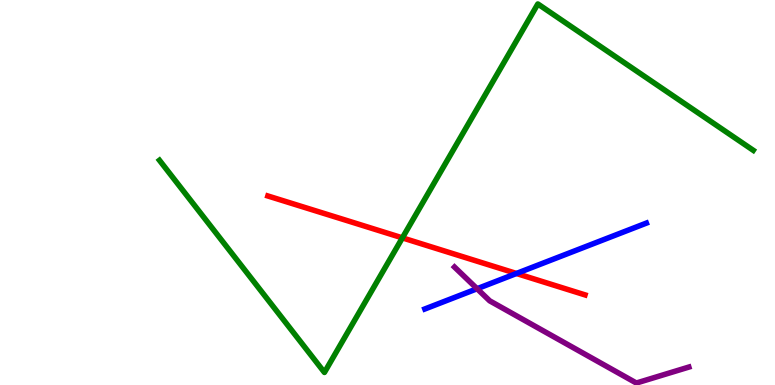[{'lines': ['blue', 'red'], 'intersections': [{'x': 6.66, 'y': 2.9}]}, {'lines': ['green', 'red'], 'intersections': [{'x': 5.19, 'y': 3.82}]}, {'lines': ['purple', 'red'], 'intersections': []}, {'lines': ['blue', 'green'], 'intersections': []}, {'lines': ['blue', 'purple'], 'intersections': [{'x': 6.16, 'y': 2.5}]}, {'lines': ['green', 'purple'], 'intersections': []}]